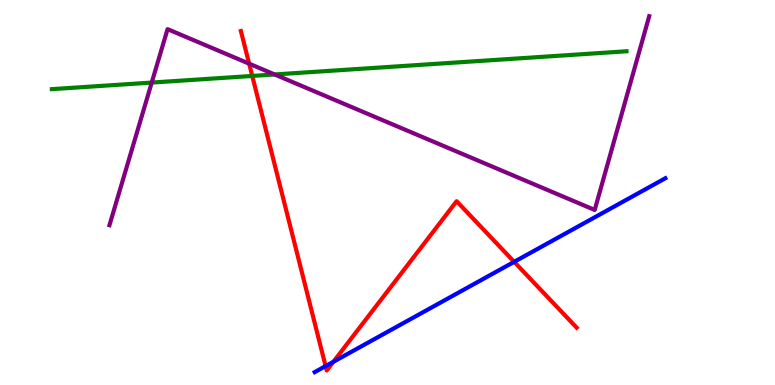[{'lines': ['blue', 'red'], 'intersections': [{'x': 4.2, 'y': 0.491}, {'x': 4.3, 'y': 0.603}, {'x': 6.63, 'y': 3.2}]}, {'lines': ['green', 'red'], 'intersections': [{'x': 3.25, 'y': 8.03}]}, {'lines': ['purple', 'red'], 'intersections': [{'x': 3.21, 'y': 8.35}]}, {'lines': ['blue', 'green'], 'intersections': []}, {'lines': ['blue', 'purple'], 'intersections': []}, {'lines': ['green', 'purple'], 'intersections': [{'x': 1.96, 'y': 7.86}, {'x': 3.54, 'y': 8.07}]}]